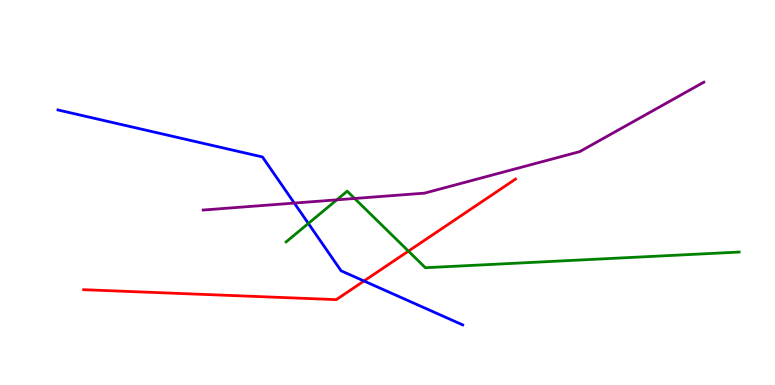[{'lines': ['blue', 'red'], 'intersections': [{'x': 4.7, 'y': 2.7}]}, {'lines': ['green', 'red'], 'intersections': [{'x': 5.27, 'y': 3.48}]}, {'lines': ['purple', 'red'], 'intersections': []}, {'lines': ['blue', 'green'], 'intersections': [{'x': 3.98, 'y': 4.2}]}, {'lines': ['blue', 'purple'], 'intersections': [{'x': 3.8, 'y': 4.73}]}, {'lines': ['green', 'purple'], 'intersections': [{'x': 4.35, 'y': 4.81}, {'x': 4.58, 'y': 4.84}]}]